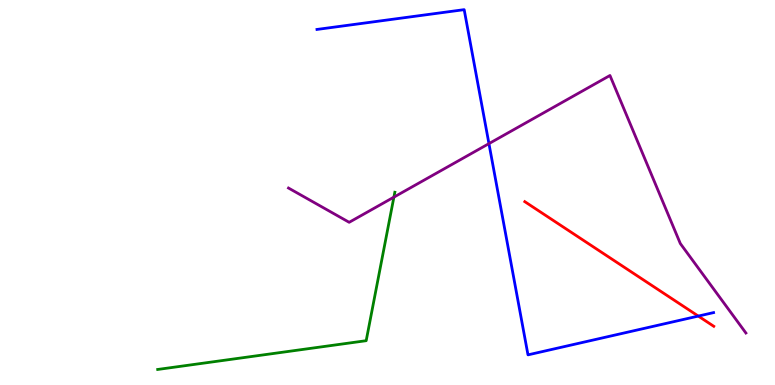[{'lines': ['blue', 'red'], 'intersections': [{'x': 9.01, 'y': 1.79}]}, {'lines': ['green', 'red'], 'intersections': []}, {'lines': ['purple', 'red'], 'intersections': []}, {'lines': ['blue', 'green'], 'intersections': []}, {'lines': ['blue', 'purple'], 'intersections': [{'x': 6.31, 'y': 6.27}]}, {'lines': ['green', 'purple'], 'intersections': [{'x': 5.08, 'y': 4.88}]}]